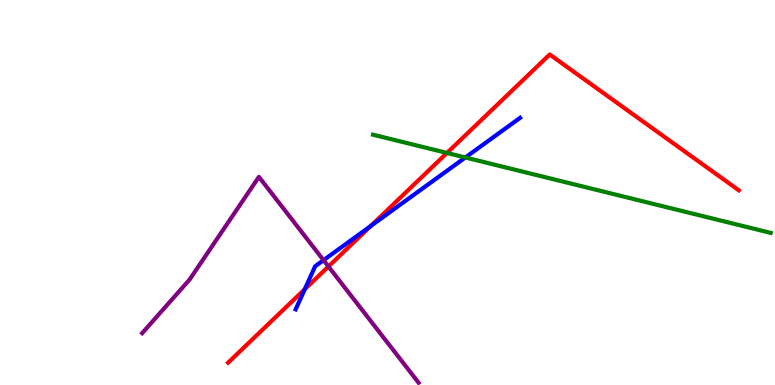[{'lines': ['blue', 'red'], 'intersections': [{'x': 3.93, 'y': 2.49}, {'x': 4.78, 'y': 4.13}]}, {'lines': ['green', 'red'], 'intersections': [{'x': 5.77, 'y': 6.03}]}, {'lines': ['purple', 'red'], 'intersections': [{'x': 4.24, 'y': 3.08}]}, {'lines': ['blue', 'green'], 'intersections': [{'x': 6.0, 'y': 5.91}]}, {'lines': ['blue', 'purple'], 'intersections': [{'x': 4.17, 'y': 3.24}]}, {'lines': ['green', 'purple'], 'intersections': []}]